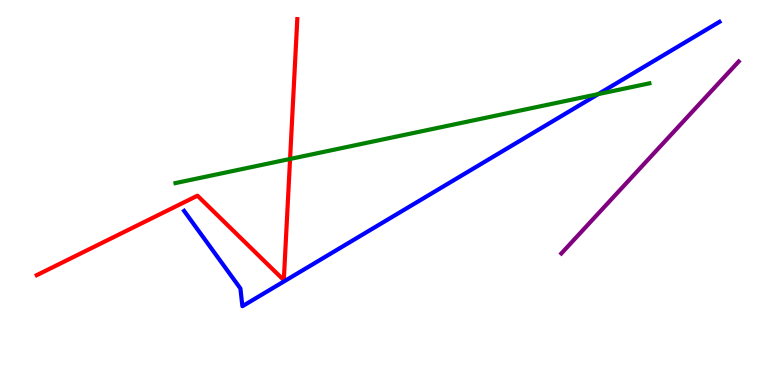[{'lines': ['blue', 'red'], 'intersections': []}, {'lines': ['green', 'red'], 'intersections': [{'x': 3.74, 'y': 5.87}]}, {'lines': ['purple', 'red'], 'intersections': []}, {'lines': ['blue', 'green'], 'intersections': [{'x': 7.72, 'y': 7.56}]}, {'lines': ['blue', 'purple'], 'intersections': []}, {'lines': ['green', 'purple'], 'intersections': []}]